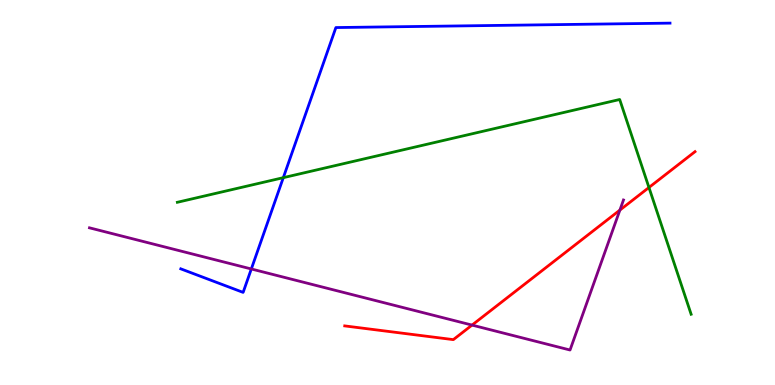[{'lines': ['blue', 'red'], 'intersections': []}, {'lines': ['green', 'red'], 'intersections': [{'x': 8.37, 'y': 5.13}]}, {'lines': ['purple', 'red'], 'intersections': [{'x': 6.09, 'y': 1.56}, {'x': 8.0, 'y': 4.54}]}, {'lines': ['blue', 'green'], 'intersections': [{'x': 3.66, 'y': 5.39}]}, {'lines': ['blue', 'purple'], 'intersections': [{'x': 3.24, 'y': 3.01}]}, {'lines': ['green', 'purple'], 'intersections': []}]